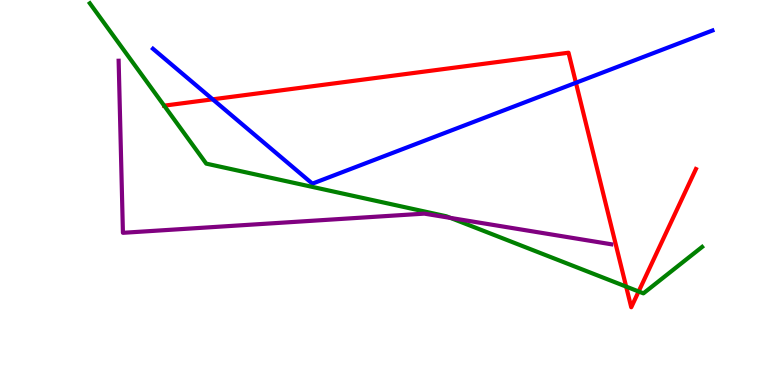[{'lines': ['blue', 'red'], 'intersections': [{'x': 2.74, 'y': 7.42}, {'x': 7.43, 'y': 7.85}]}, {'lines': ['green', 'red'], 'intersections': [{'x': 2.12, 'y': 7.26}, {'x': 8.08, 'y': 2.56}, {'x': 8.24, 'y': 2.43}]}, {'lines': ['purple', 'red'], 'intersections': []}, {'lines': ['blue', 'green'], 'intersections': []}, {'lines': ['blue', 'purple'], 'intersections': []}, {'lines': ['green', 'purple'], 'intersections': [{'x': 5.81, 'y': 4.34}]}]